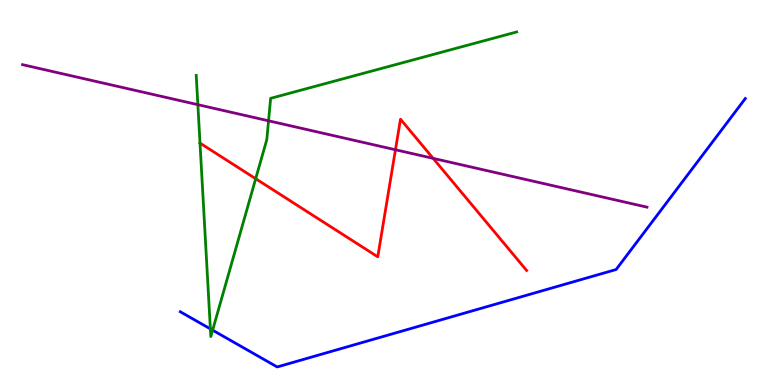[{'lines': ['blue', 'red'], 'intersections': []}, {'lines': ['green', 'red'], 'intersections': [{'x': 2.58, 'y': 6.28}, {'x': 3.3, 'y': 5.36}]}, {'lines': ['purple', 'red'], 'intersections': [{'x': 5.1, 'y': 6.11}, {'x': 5.59, 'y': 5.89}]}, {'lines': ['blue', 'green'], 'intersections': [{'x': 2.71, 'y': 1.46}, {'x': 2.74, 'y': 1.42}]}, {'lines': ['blue', 'purple'], 'intersections': []}, {'lines': ['green', 'purple'], 'intersections': [{'x': 2.55, 'y': 7.28}, {'x': 3.47, 'y': 6.86}]}]